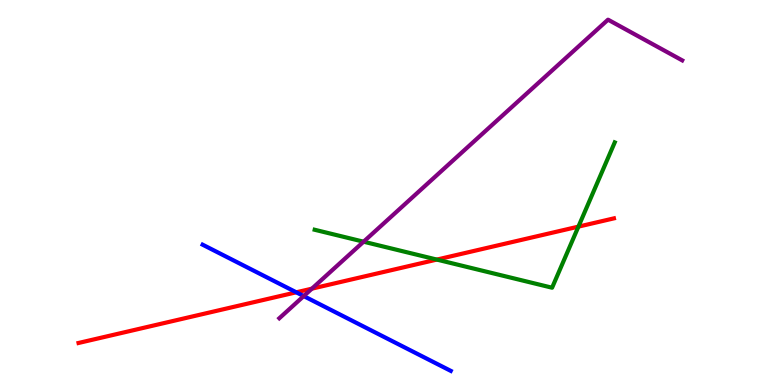[{'lines': ['blue', 'red'], 'intersections': [{'x': 3.82, 'y': 2.41}]}, {'lines': ['green', 'red'], 'intersections': [{'x': 5.64, 'y': 3.26}, {'x': 7.46, 'y': 4.11}]}, {'lines': ['purple', 'red'], 'intersections': [{'x': 4.02, 'y': 2.5}]}, {'lines': ['blue', 'green'], 'intersections': []}, {'lines': ['blue', 'purple'], 'intersections': [{'x': 3.92, 'y': 2.31}]}, {'lines': ['green', 'purple'], 'intersections': [{'x': 4.69, 'y': 3.72}]}]